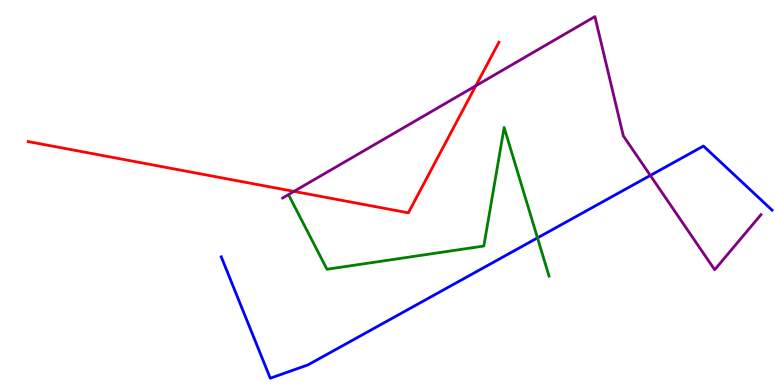[{'lines': ['blue', 'red'], 'intersections': []}, {'lines': ['green', 'red'], 'intersections': []}, {'lines': ['purple', 'red'], 'intersections': [{'x': 3.79, 'y': 5.03}, {'x': 6.14, 'y': 7.77}]}, {'lines': ['blue', 'green'], 'intersections': [{'x': 6.94, 'y': 3.82}]}, {'lines': ['blue', 'purple'], 'intersections': [{'x': 8.39, 'y': 5.44}]}, {'lines': ['green', 'purple'], 'intersections': []}]